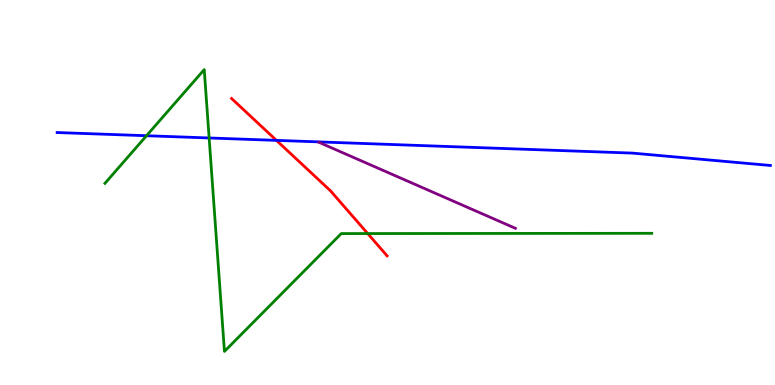[{'lines': ['blue', 'red'], 'intersections': [{'x': 3.57, 'y': 6.35}]}, {'lines': ['green', 'red'], 'intersections': [{'x': 4.74, 'y': 3.93}]}, {'lines': ['purple', 'red'], 'intersections': []}, {'lines': ['blue', 'green'], 'intersections': [{'x': 1.89, 'y': 6.47}, {'x': 2.7, 'y': 6.42}]}, {'lines': ['blue', 'purple'], 'intersections': []}, {'lines': ['green', 'purple'], 'intersections': []}]